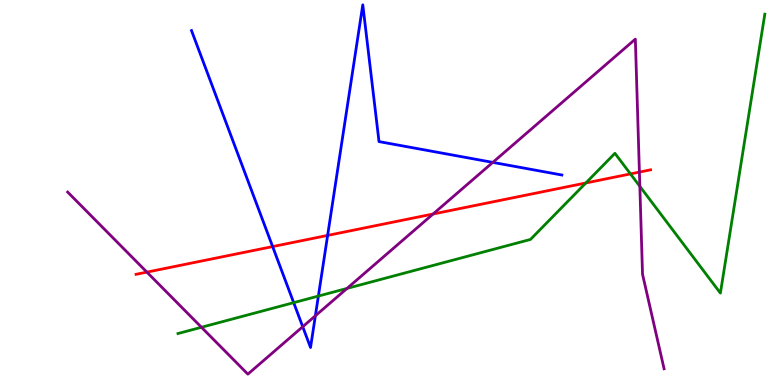[{'lines': ['blue', 'red'], 'intersections': [{'x': 3.52, 'y': 3.6}, {'x': 4.23, 'y': 3.89}]}, {'lines': ['green', 'red'], 'intersections': [{'x': 7.56, 'y': 5.25}, {'x': 8.13, 'y': 5.48}]}, {'lines': ['purple', 'red'], 'intersections': [{'x': 1.9, 'y': 2.93}, {'x': 5.59, 'y': 4.44}, {'x': 8.25, 'y': 5.53}]}, {'lines': ['blue', 'green'], 'intersections': [{'x': 3.79, 'y': 2.14}, {'x': 4.11, 'y': 2.31}]}, {'lines': ['blue', 'purple'], 'intersections': [{'x': 3.91, 'y': 1.51}, {'x': 4.07, 'y': 1.8}, {'x': 6.36, 'y': 5.78}]}, {'lines': ['green', 'purple'], 'intersections': [{'x': 2.6, 'y': 1.5}, {'x': 4.48, 'y': 2.51}, {'x': 8.26, 'y': 5.16}]}]